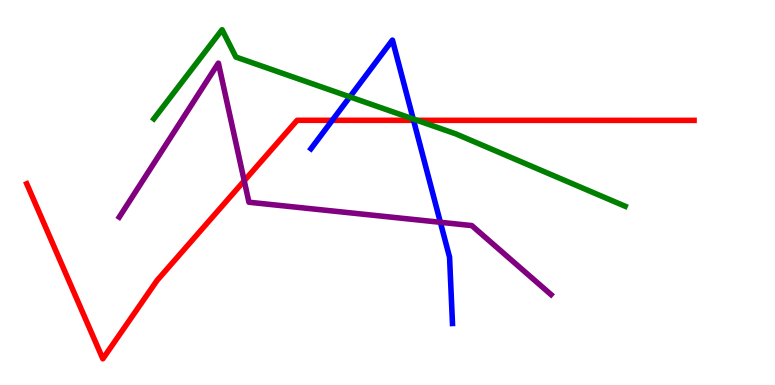[{'lines': ['blue', 'red'], 'intersections': [{'x': 4.29, 'y': 6.88}, {'x': 5.34, 'y': 6.87}]}, {'lines': ['green', 'red'], 'intersections': [{'x': 5.38, 'y': 6.87}]}, {'lines': ['purple', 'red'], 'intersections': [{'x': 3.15, 'y': 5.3}]}, {'lines': ['blue', 'green'], 'intersections': [{'x': 4.51, 'y': 7.48}, {'x': 5.33, 'y': 6.91}]}, {'lines': ['blue', 'purple'], 'intersections': [{'x': 5.68, 'y': 4.23}]}, {'lines': ['green', 'purple'], 'intersections': []}]